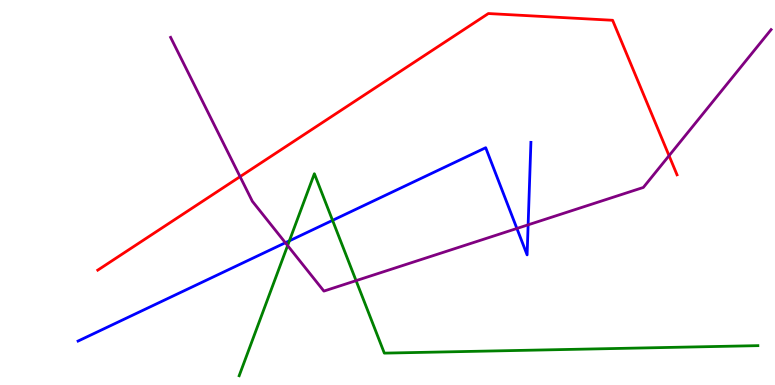[{'lines': ['blue', 'red'], 'intersections': []}, {'lines': ['green', 'red'], 'intersections': []}, {'lines': ['purple', 'red'], 'intersections': [{'x': 3.1, 'y': 5.41}, {'x': 8.63, 'y': 5.96}]}, {'lines': ['blue', 'green'], 'intersections': [{'x': 3.73, 'y': 3.74}, {'x': 4.29, 'y': 4.28}]}, {'lines': ['blue', 'purple'], 'intersections': [{'x': 3.68, 'y': 3.7}, {'x': 6.67, 'y': 4.07}, {'x': 6.81, 'y': 4.16}]}, {'lines': ['green', 'purple'], 'intersections': [{'x': 3.71, 'y': 3.62}, {'x': 4.59, 'y': 2.71}]}]